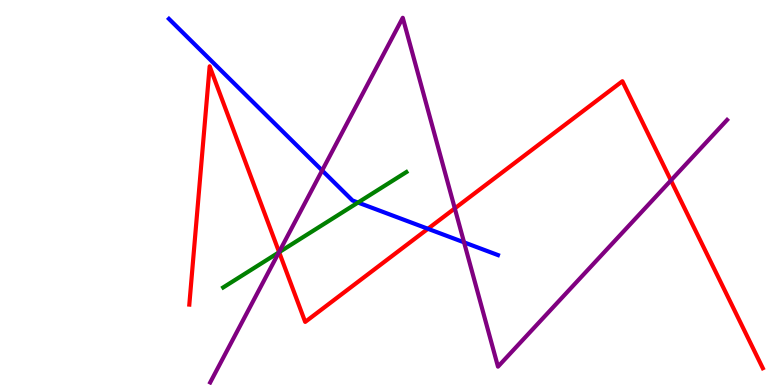[{'lines': ['blue', 'red'], 'intersections': [{'x': 5.52, 'y': 4.06}]}, {'lines': ['green', 'red'], 'intersections': [{'x': 3.6, 'y': 3.45}]}, {'lines': ['purple', 'red'], 'intersections': [{'x': 3.6, 'y': 3.45}, {'x': 5.87, 'y': 4.59}, {'x': 8.66, 'y': 5.31}]}, {'lines': ['blue', 'green'], 'intersections': [{'x': 4.62, 'y': 4.74}]}, {'lines': ['blue', 'purple'], 'intersections': [{'x': 4.16, 'y': 5.57}, {'x': 5.99, 'y': 3.71}]}, {'lines': ['green', 'purple'], 'intersections': [{'x': 3.6, 'y': 3.45}]}]